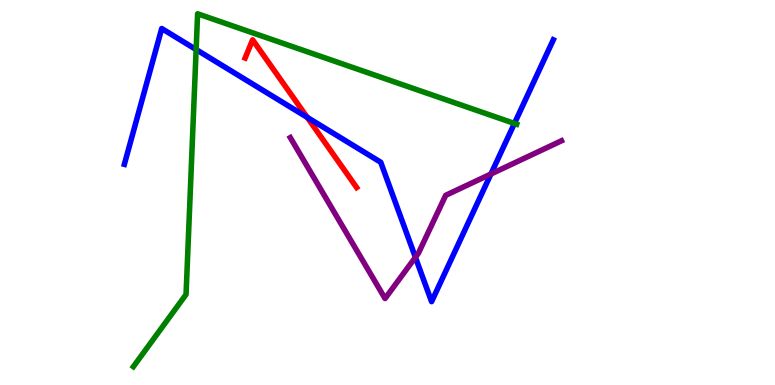[{'lines': ['blue', 'red'], 'intersections': [{'x': 3.96, 'y': 6.95}]}, {'lines': ['green', 'red'], 'intersections': []}, {'lines': ['purple', 'red'], 'intersections': []}, {'lines': ['blue', 'green'], 'intersections': [{'x': 2.53, 'y': 8.71}, {'x': 6.64, 'y': 6.79}]}, {'lines': ['blue', 'purple'], 'intersections': [{'x': 5.36, 'y': 3.32}, {'x': 6.33, 'y': 5.48}]}, {'lines': ['green', 'purple'], 'intersections': []}]